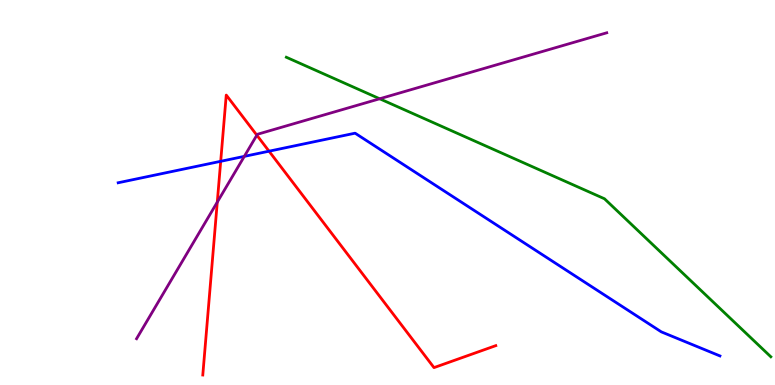[{'lines': ['blue', 'red'], 'intersections': [{'x': 2.85, 'y': 5.81}, {'x': 3.47, 'y': 6.07}]}, {'lines': ['green', 'red'], 'intersections': []}, {'lines': ['purple', 'red'], 'intersections': [{'x': 2.8, 'y': 4.75}, {'x': 3.31, 'y': 6.49}]}, {'lines': ['blue', 'green'], 'intersections': []}, {'lines': ['blue', 'purple'], 'intersections': [{'x': 3.15, 'y': 5.94}]}, {'lines': ['green', 'purple'], 'intersections': [{'x': 4.9, 'y': 7.43}]}]